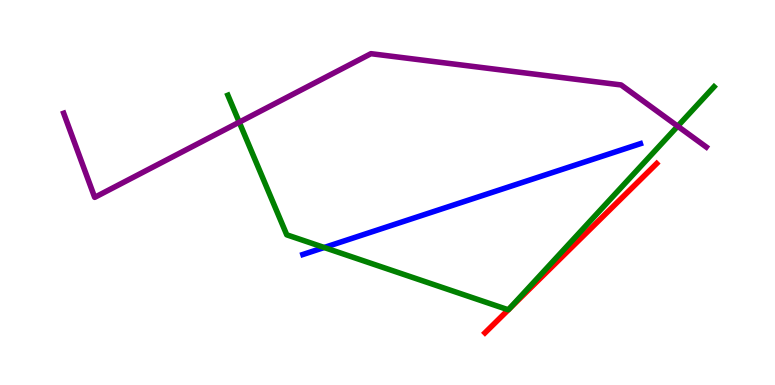[{'lines': ['blue', 'red'], 'intersections': []}, {'lines': ['green', 'red'], 'intersections': [{'x': 6.56, 'y': 1.95}, {'x': 6.56, 'y': 1.95}]}, {'lines': ['purple', 'red'], 'intersections': []}, {'lines': ['blue', 'green'], 'intersections': [{'x': 4.18, 'y': 3.57}]}, {'lines': ['blue', 'purple'], 'intersections': []}, {'lines': ['green', 'purple'], 'intersections': [{'x': 3.09, 'y': 6.83}, {'x': 8.74, 'y': 6.72}]}]